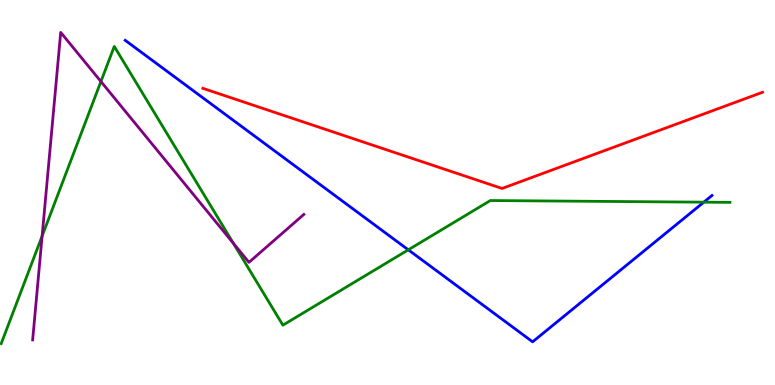[{'lines': ['blue', 'red'], 'intersections': []}, {'lines': ['green', 'red'], 'intersections': []}, {'lines': ['purple', 'red'], 'intersections': []}, {'lines': ['blue', 'green'], 'intersections': [{'x': 5.27, 'y': 3.51}, {'x': 9.08, 'y': 4.75}]}, {'lines': ['blue', 'purple'], 'intersections': []}, {'lines': ['green', 'purple'], 'intersections': [{'x': 0.544, 'y': 3.87}, {'x': 1.3, 'y': 7.88}, {'x': 3.01, 'y': 3.68}]}]